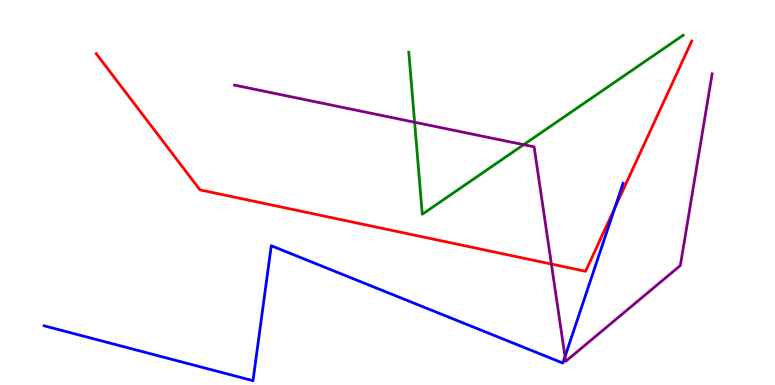[{'lines': ['blue', 'red'], 'intersections': [{'x': 7.93, 'y': 4.6}]}, {'lines': ['green', 'red'], 'intersections': []}, {'lines': ['purple', 'red'], 'intersections': [{'x': 7.11, 'y': 3.14}]}, {'lines': ['blue', 'green'], 'intersections': []}, {'lines': ['blue', 'purple'], 'intersections': [{'x': 7.29, 'y': 0.738}]}, {'lines': ['green', 'purple'], 'intersections': [{'x': 5.35, 'y': 6.83}, {'x': 6.76, 'y': 6.24}]}]